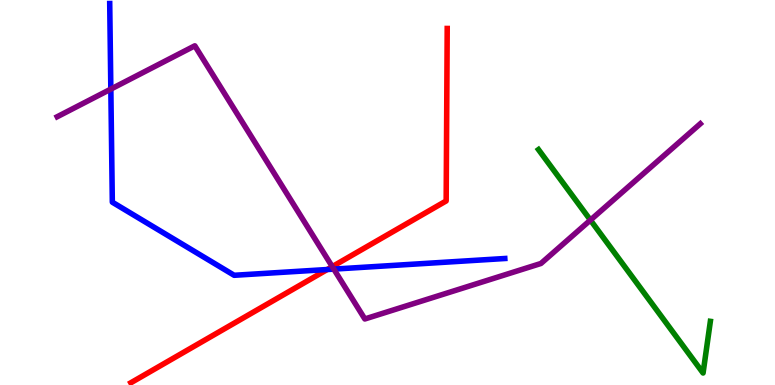[{'lines': ['blue', 'red'], 'intersections': [{'x': 4.22, 'y': 3.0}]}, {'lines': ['green', 'red'], 'intersections': []}, {'lines': ['purple', 'red'], 'intersections': [{'x': 4.29, 'y': 3.07}]}, {'lines': ['blue', 'green'], 'intersections': []}, {'lines': ['blue', 'purple'], 'intersections': [{'x': 1.43, 'y': 7.69}, {'x': 4.31, 'y': 3.01}]}, {'lines': ['green', 'purple'], 'intersections': [{'x': 7.62, 'y': 4.28}]}]